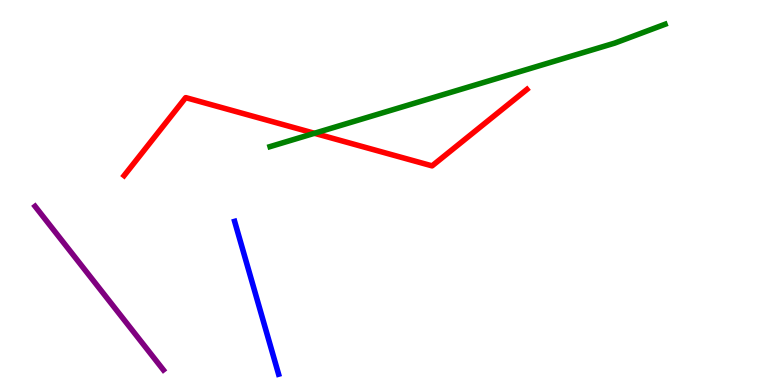[{'lines': ['blue', 'red'], 'intersections': []}, {'lines': ['green', 'red'], 'intersections': [{'x': 4.06, 'y': 6.54}]}, {'lines': ['purple', 'red'], 'intersections': []}, {'lines': ['blue', 'green'], 'intersections': []}, {'lines': ['blue', 'purple'], 'intersections': []}, {'lines': ['green', 'purple'], 'intersections': []}]